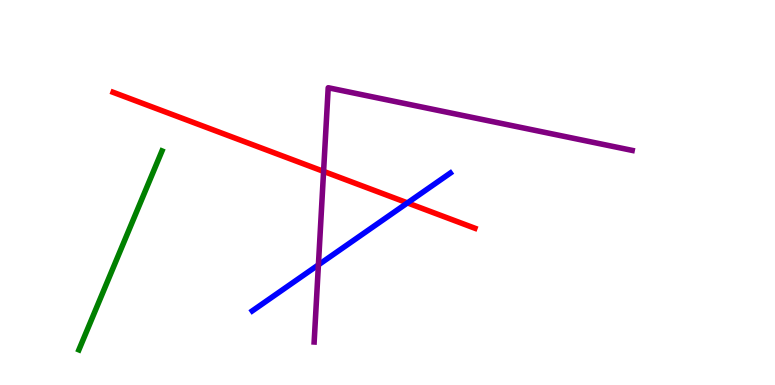[{'lines': ['blue', 'red'], 'intersections': [{'x': 5.26, 'y': 4.73}]}, {'lines': ['green', 'red'], 'intersections': []}, {'lines': ['purple', 'red'], 'intersections': [{'x': 4.18, 'y': 5.55}]}, {'lines': ['blue', 'green'], 'intersections': []}, {'lines': ['blue', 'purple'], 'intersections': [{'x': 4.11, 'y': 3.12}]}, {'lines': ['green', 'purple'], 'intersections': []}]